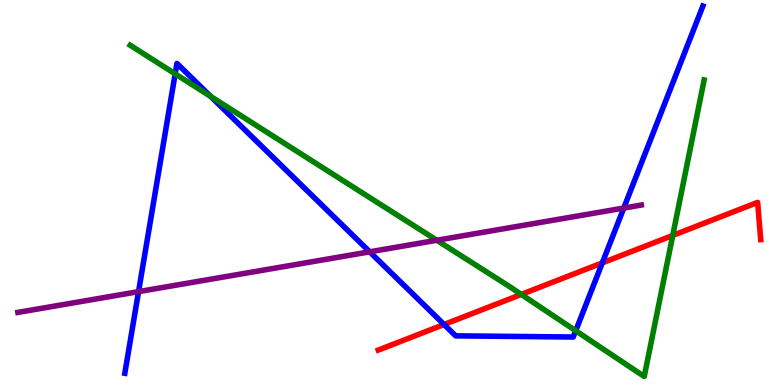[{'lines': ['blue', 'red'], 'intersections': [{'x': 5.73, 'y': 1.57}, {'x': 7.77, 'y': 3.17}]}, {'lines': ['green', 'red'], 'intersections': [{'x': 6.73, 'y': 2.35}, {'x': 8.68, 'y': 3.88}]}, {'lines': ['purple', 'red'], 'intersections': []}, {'lines': ['blue', 'green'], 'intersections': [{'x': 2.26, 'y': 8.08}, {'x': 2.72, 'y': 7.49}, {'x': 7.43, 'y': 1.41}]}, {'lines': ['blue', 'purple'], 'intersections': [{'x': 1.79, 'y': 2.43}, {'x': 4.77, 'y': 3.46}, {'x': 8.05, 'y': 4.6}]}, {'lines': ['green', 'purple'], 'intersections': [{'x': 5.64, 'y': 3.76}]}]